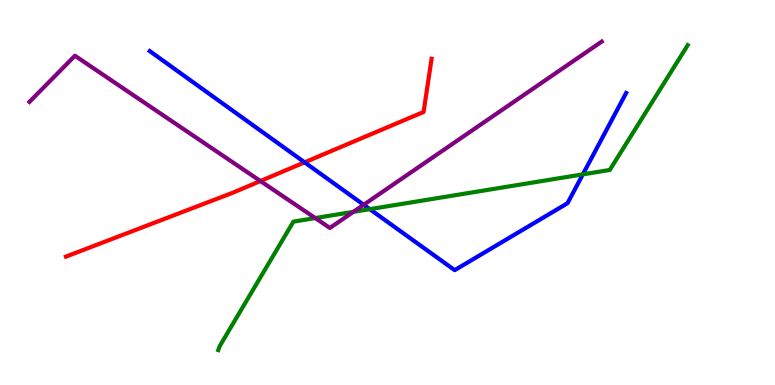[{'lines': ['blue', 'red'], 'intersections': [{'x': 3.93, 'y': 5.78}]}, {'lines': ['green', 'red'], 'intersections': []}, {'lines': ['purple', 'red'], 'intersections': [{'x': 3.36, 'y': 5.3}]}, {'lines': ['blue', 'green'], 'intersections': [{'x': 4.77, 'y': 4.57}, {'x': 7.52, 'y': 5.47}]}, {'lines': ['blue', 'purple'], 'intersections': [{'x': 4.69, 'y': 4.68}]}, {'lines': ['green', 'purple'], 'intersections': [{'x': 4.07, 'y': 4.34}, {'x': 4.56, 'y': 4.5}]}]